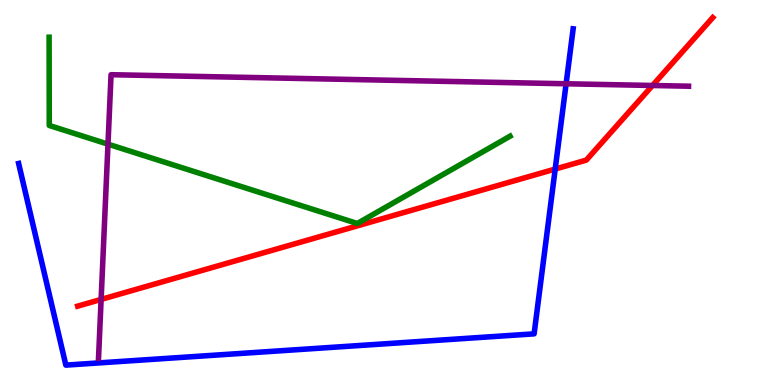[{'lines': ['blue', 'red'], 'intersections': [{'x': 7.16, 'y': 5.61}]}, {'lines': ['green', 'red'], 'intersections': []}, {'lines': ['purple', 'red'], 'intersections': [{'x': 1.3, 'y': 2.22}, {'x': 8.42, 'y': 7.78}]}, {'lines': ['blue', 'green'], 'intersections': []}, {'lines': ['blue', 'purple'], 'intersections': [{'x': 7.3, 'y': 7.82}]}, {'lines': ['green', 'purple'], 'intersections': [{'x': 1.39, 'y': 6.26}]}]